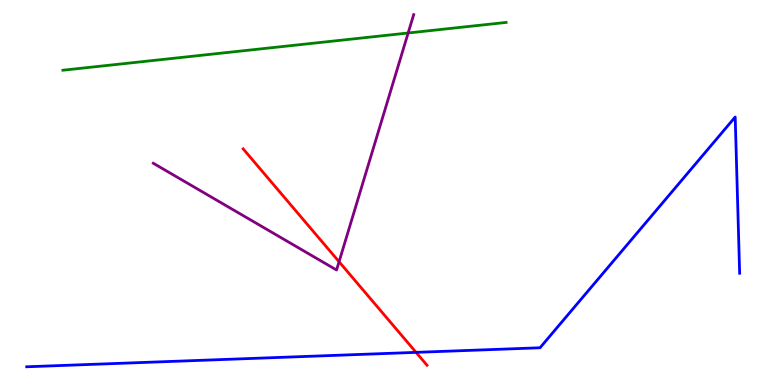[{'lines': ['blue', 'red'], 'intersections': [{'x': 5.37, 'y': 0.848}]}, {'lines': ['green', 'red'], 'intersections': []}, {'lines': ['purple', 'red'], 'intersections': [{'x': 4.38, 'y': 3.2}]}, {'lines': ['blue', 'green'], 'intersections': []}, {'lines': ['blue', 'purple'], 'intersections': []}, {'lines': ['green', 'purple'], 'intersections': [{'x': 5.27, 'y': 9.14}]}]